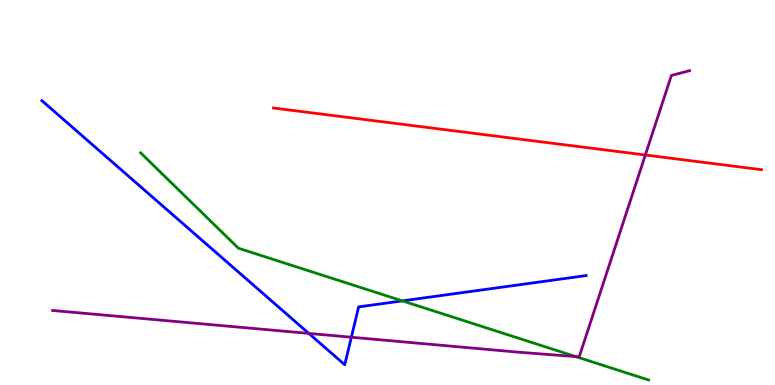[{'lines': ['blue', 'red'], 'intersections': []}, {'lines': ['green', 'red'], 'intersections': []}, {'lines': ['purple', 'red'], 'intersections': [{'x': 8.33, 'y': 5.97}]}, {'lines': ['blue', 'green'], 'intersections': [{'x': 5.19, 'y': 2.19}]}, {'lines': ['blue', 'purple'], 'intersections': [{'x': 3.98, 'y': 1.34}, {'x': 4.53, 'y': 1.24}]}, {'lines': ['green', 'purple'], 'intersections': [{'x': 7.43, 'y': 0.738}]}]